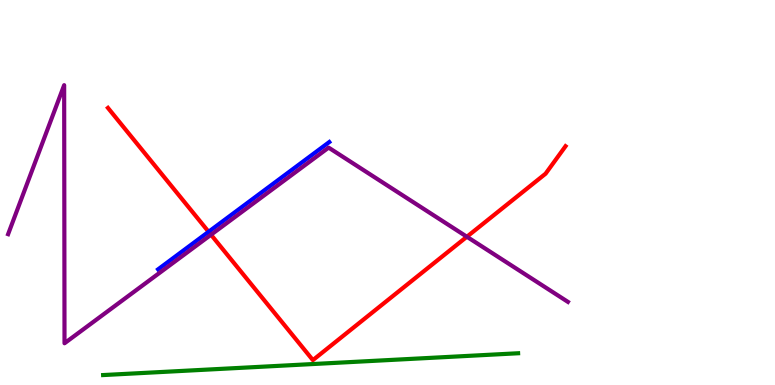[{'lines': ['blue', 'red'], 'intersections': [{'x': 2.69, 'y': 3.98}]}, {'lines': ['green', 'red'], 'intersections': []}, {'lines': ['purple', 'red'], 'intersections': [{'x': 2.72, 'y': 3.9}, {'x': 6.02, 'y': 3.85}]}, {'lines': ['blue', 'green'], 'intersections': []}, {'lines': ['blue', 'purple'], 'intersections': []}, {'lines': ['green', 'purple'], 'intersections': []}]